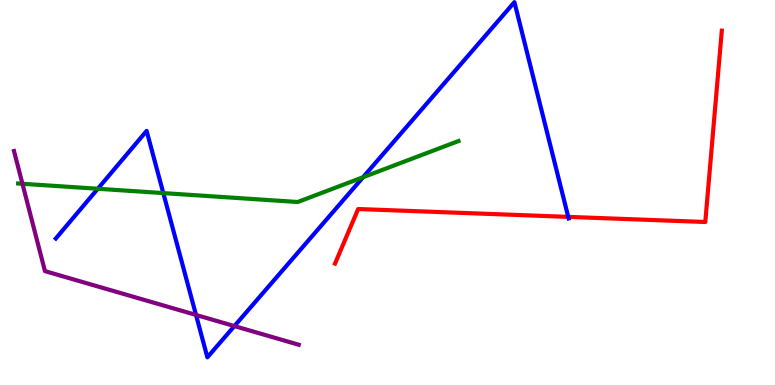[{'lines': ['blue', 'red'], 'intersections': [{'x': 7.33, 'y': 4.37}]}, {'lines': ['green', 'red'], 'intersections': []}, {'lines': ['purple', 'red'], 'intersections': []}, {'lines': ['blue', 'green'], 'intersections': [{'x': 1.26, 'y': 5.1}, {'x': 2.11, 'y': 4.98}, {'x': 4.68, 'y': 5.4}]}, {'lines': ['blue', 'purple'], 'intersections': [{'x': 2.53, 'y': 1.82}, {'x': 3.02, 'y': 1.53}]}, {'lines': ['green', 'purple'], 'intersections': [{'x': 0.29, 'y': 5.23}]}]